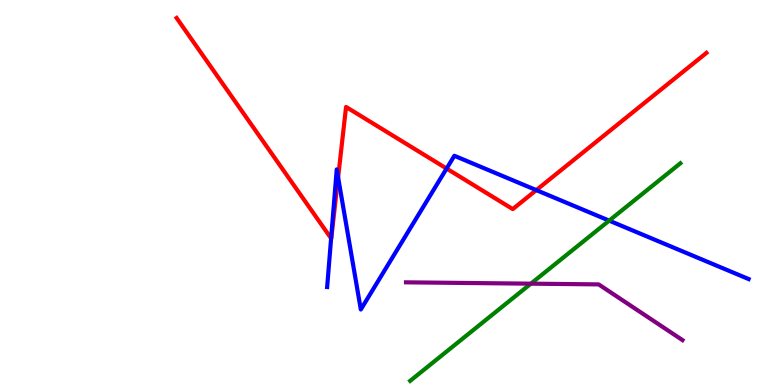[{'lines': ['blue', 'red'], 'intersections': [{'x': 4.27, 'y': 3.81}, {'x': 4.36, 'y': 5.39}, {'x': 5.76, 'y': 5.62}, {'x': 6.92, 'y': 5.06}]}, {'lines': ['green', 'red'], 'intersections': []}, {'lines': ['purple', 'red'], 'intersections': []}, {'lines': ['blue', 'green'], 'intersections': [{'x': 7.86, 'y': 4.27}]}, {'lines': ['blue', 'purple'], 'intersections': []}, {'lines': ['green', 'purple'], 'intersections': [{'x': 6.85, 'y': 2.63}]}]